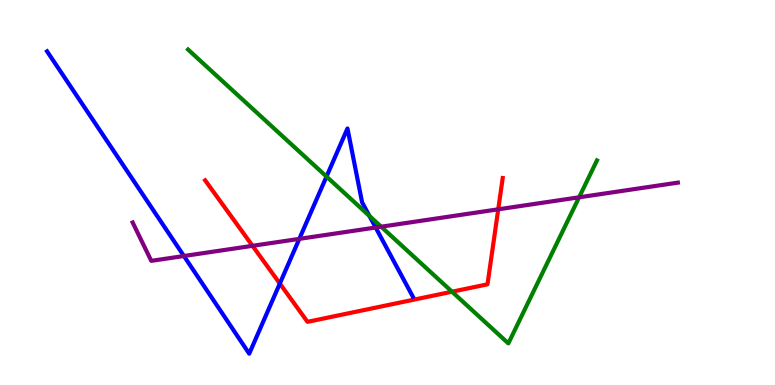[{'lines': ['blue', 'red'], 'intersections': [{'x': 3.61, 'y': 2.63}]}, {'lines': ['green', 'red'], 'intersections': [{'x': 5.83, 'y': 2.42}]}, {'lines': ['purple', 'red'], 'intersections': [{'x': 3.26, 'y': 3.62}, {'x': 6.43, 'y': 4.56}]}, {'lines': ['blue', 'green'], 'intersections': [{'x': 4.21, 'y': 5.41}, {'x': 4.77, 'y': 4.39}]}, {'lines': ['blue', 'purple'], 'intersections': [{'x': 2.37, 'y': 3.35}, {'x': 3.86, 'y': 3.8}, {'x': 4.85, 'y': 4.09}]}, {'lines': ['green', 'purple'], 'intersections': [{'x': 4.92, 'y': 4.11}, {'x': 7.47, 'y': 4.88}]}]